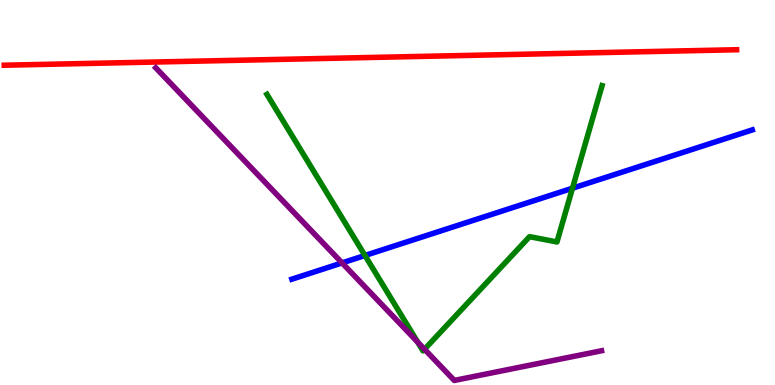[{'lines': ['blue', 'red'], 'intersections': []}, {'lines': ['green', 'red'], 'intersections': []}, {'lines': ['purple', 'red'], 'intersections': []}, {'lines': ['blue', 'green'], 'intersections': [{'x': 4.71, 'y': 3.36}, {'x': 7.39, 'y': 5.11}]}, {'lines': ['blue', 'purple'], 'intersections': [{'x': 4.41, 'y': 3.17}]}, {'lines': ['green', 'purple'], 'intersections': [{'x': 5.39, 'y': 1.12}, {'x': 5.48, 'y': 0.928}]}]